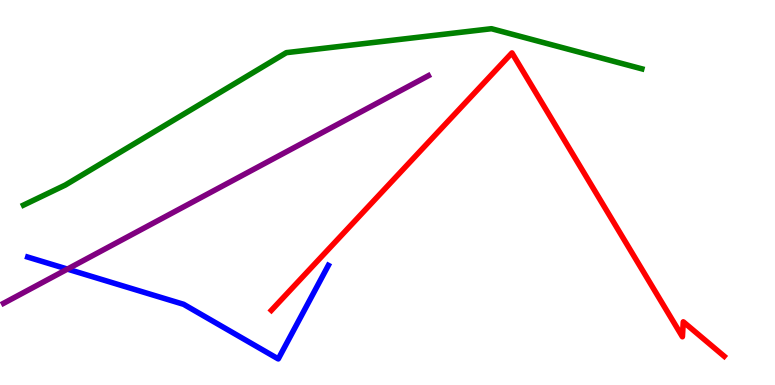[{'lines': ['blue', 'red'], 'intersections': []}, {'lines': ['green', 'red'], 'intersections': []}, {'lines': ['purple', 'red'], 'intersections': []}, {'lines': ['blue', 'green'], 'intersections': []}, {'lines': ['blue', 'purple'], 'intersections': [{'x': 0.87, 'y': 3.01}]}, {'lines': ['green', 'purple'], 'intersections': []}]